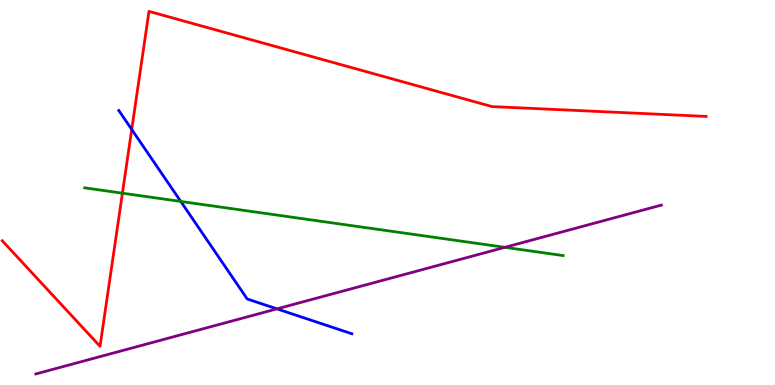[{'lines': ['blue', 'red'], 'intersections': [{'x': 1.7, 'y': 6.64}]}, {'lines': ['green', 'red'], 'intersections': [{'x': 1.58, 'y': 4.98}]}, {'lines': ['purple', 'red'], 'intersections': []}, {'lines': ['blue', 'green'], 'intersections': [{'x': 2.33, 'y': 4.77}]}, {'lines': ['blue', 'purple'], 'intersections': [{'x': 3.57, 'y': 1.98}]}, {'lines': ['green', 'purple'], 'intersections': [{'x': 6.51, 'y': 3.58}]}]